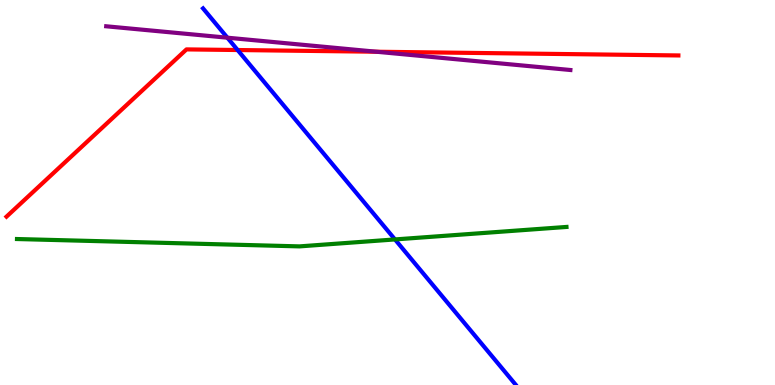[{'lines': ['blue', 'red'], 'intersections': [{'x': 3.07, 'y': 8.7}]}, {'lines': ['green', 'red'], 'intersections': []}, {'lines': ['purple', 'red'], 'intersections': [{'x': 4.86, 'y': 8.66}]}, {'lines': ['blue', 'green'], 'intersections': [{'x': 5.1, 'y': 3.78}]}, {'lines': ['blue', 'purple'], 'intersections': [{'x': 2.93, 'y': 9.02}]}, {'lines': ['green', 'purple'], 'intersections': []}]